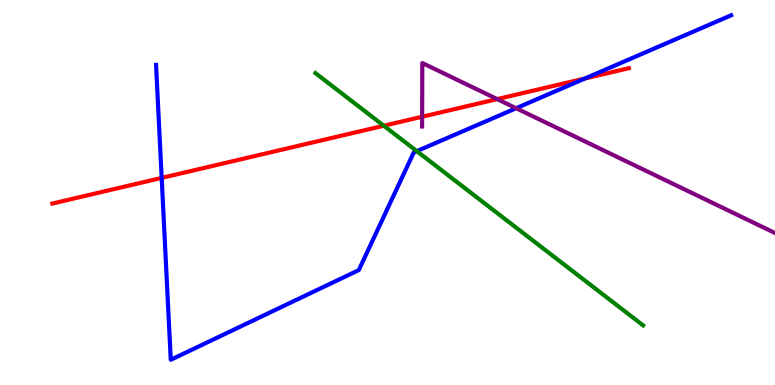[{'lines': ['blue', 'red'], 'intersections': [{'x': 2.09, 'y': 5.38}, {'x': 7.55, 'y': 7.96}]}, {'lines': ['green', 'red'], 'intersections': [{'x': 4.95, 'y': 6.73}]}, {'lines': ['purple', 'red'], 'intersections': [{'x': 5.45, 'y': 6.97}, {'x': 6.42, 'y': 7.43}]}, {'lines': ['blue', 'green'], 'intersections': [{'x': 5.38, 'y': 6.07}]}, {'lines': ['blue', 'purple'], 'intersections': [{'x': 6.66, 'y': 7.19}]}, {'lines': ['green', 'purple'], 'intersections': []}]